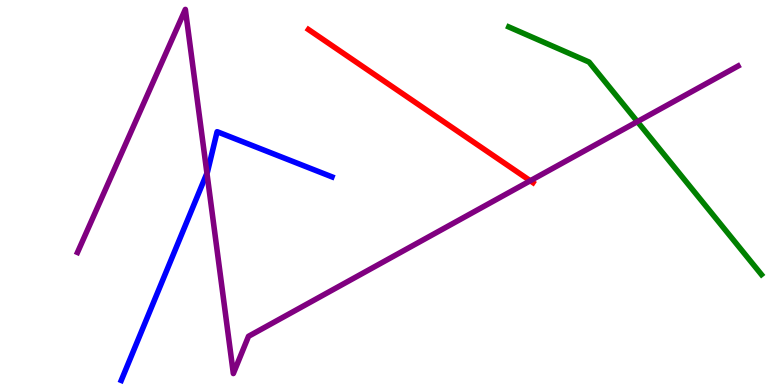[{'lines': ['blue', 'red'], 'intersections': []}, {'lines': ['green', 'red'], 'intersections': []}, {'lines': ['purple', 'red'], 'intersections': [{'x': 6.84, 'y': 5.3}]}, {'lines': ['blue', 'green'], 'intersections': []}, {'lines': ['blue', 'purple'], 'intersections': [{'x': 2.67, 'y': 5.5}]}, {'lines': ['green', 'purple'], 'intersections': [{'x': 8.22, 'y': 6.84}]}]